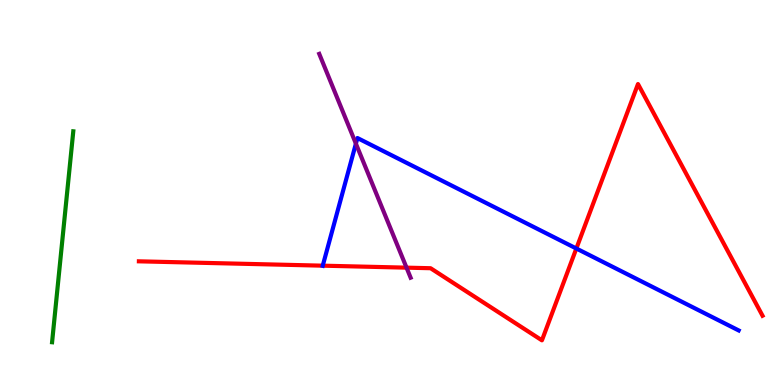[{'lines': ['blue', 'red'], 'intersections': [{'x': 4.16, 'y': 3.1}, {'x': 7.44, 'y': 3.55}]}, {'lines': ['green', 'red'], 'intersections': []}, {'lines': ['purple', 'red'], 'intersections': [{'x': 5.25, 'y': 3.05}]}, {'lines': ['blue', 'green'], 'intersections': []}, {'lines': ['blue', 'purple'], 'intersections': [{'x': 4.59, 'y': 6.27}]}, {'lines': ['green', 'purple'], 'intersections': []}]